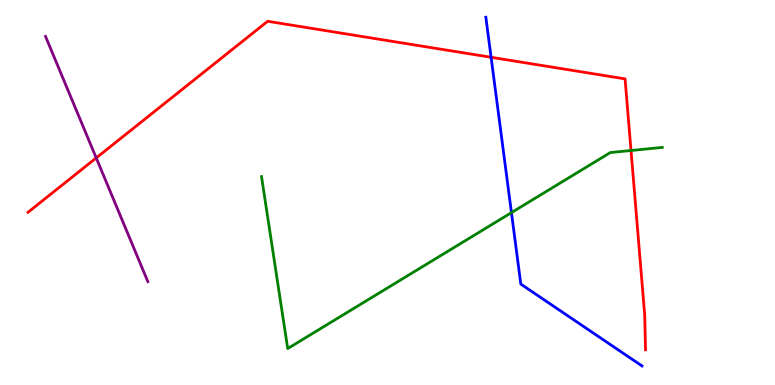[{'lines': ['blue', 'red'], 'intersections': [{'x': 6.34, 'y': 8.51}]}, {'lines': ['green', 'red'], 'intersections': [{'x': 8.14, 'y': 6.09}]}, {'lines': ['purple', 'red'], 'intersections': [{'x': 1.24, 'y': 5.9}]}, {'lines': ['blue', 'green'], 'intersections': [{'x': 6.6, 'y': 4.48}]}, {'lines': ['blue', 'purple'], 'intersections': []}, {'lines': ['green', 'purple'], 'intersections': []}]